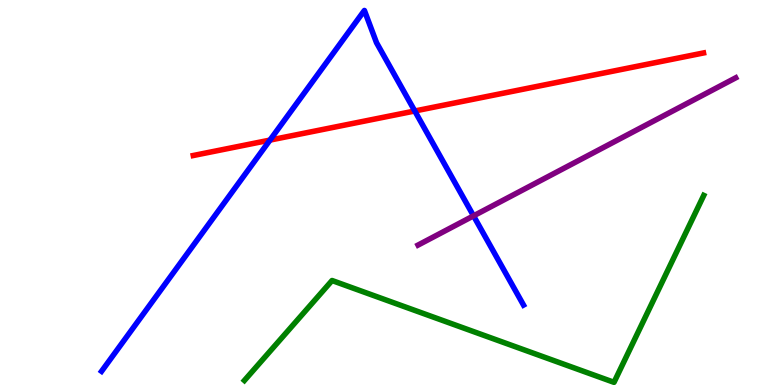[{'lines': ['blue', 'red'], 'intersections': [{'x': 3.48, 'y': 6.36}, {'x': 5.35, 'y': 7.12}]}, {'lines': ['green', 'red'], 'intersections': []}, {'lines': ['purple', 'red'], 'intersections': []}, {'lines': ['blue', 'green'], 'intersections': []}, {'lines': ['blue', 'purple'], 'intersections': [{'x': 6.11, 'y': 4.39}]}, {'lines': ['green', 'purple'], 'intersections': []}]